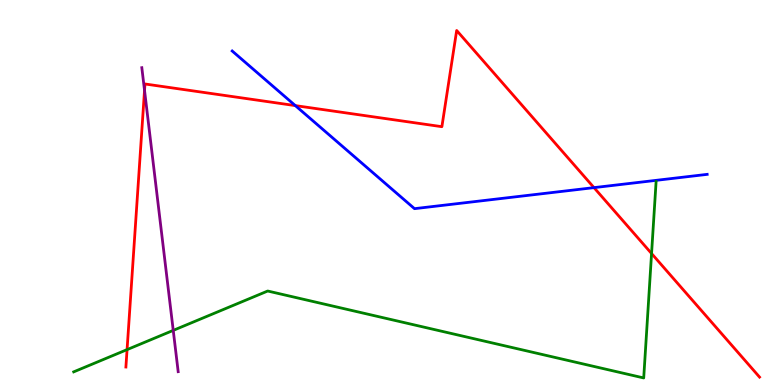[{'lines': ['blue', 'red'], 'intersections': [{'x': 3.81, 'y': 7.26}, {'x': 7.66, 'y': 5.13}]}, {'lines': ['green', 'red'], 'intersections': [{'x': 1.64, 'y': 0.919}, {'x': 8.41, 'y': 3.42}]}, {'lines': ['purple', 'red'], 'intersections': [{'x': 1.86, 'y': 7.65}]}, {'lines': ['blue', 'green'], 'intersections': []}, {'lines': ['blue', 'purple'], 'intersections': []}, {'lines': ['green', 'purple'], 'intersections': [{'x': 2.24, 'y': 1.42}]}]